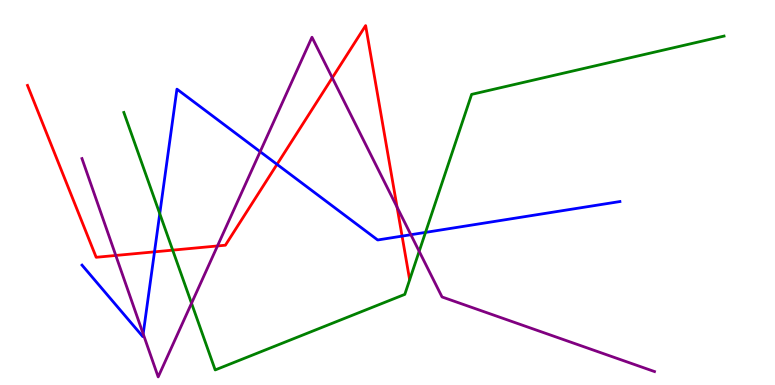[{'lines': ['blue', 'red'], 'intersections': [{'x': 1.99, 'y': 3.46}, {'x': 3.57, 'y': 5.73}, {'x': 5.19, 'y': 3.87}]}, {'lines': ['green', 'red'], 'intersections': [{'x': 2.23, 'y': 3.5}]}, {'lines': ['purple', 'red'], 'intersections': [{'x': 1.49, 'y': 3.36}, {'x': 2.81, 'y': 3.61}, {'x': 4.29, 'y': 7.98}, {'x': 5.12, 'y': 4.62}]}, {'lines': ['blue', 'green'], 'intersections': [{'x': 2.06, 'y': 4.45}, {'x': 5.49, 'y': 3.96}]}, {'lines': ['blue', 'purple'], 'intersections': [{'x': 1.85, 'y': 1.33}, {'x': 3.36, 'y': 6.06}, {'x': 5.3, 'y': 3.9}]}, {'lines': ['green', 'purple'], 'intersections': [{'x': 2.47, 'y': 2.12}, {'x': 5.41, 'y': 3.47}]}]